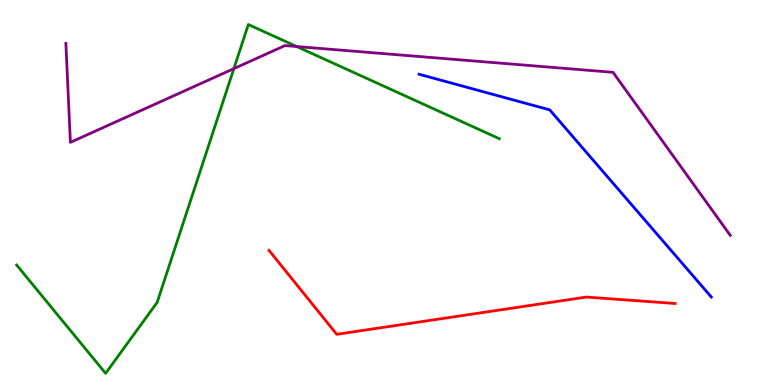[{'lines': ['blue', 'red'], 'intersections': []}, {'lines': ['green', 'red'], 'intersections': []}, {'lines': ['purple', 'red'], 'intersections': []}, {'lines': ['blue', 'green'], 'intersections': []}, {'lines': ['blue', 'purple'], 'intersections': []}, {'lines': ['green', 'purple'], 'intersections': [{'x': 3.02, 'y': 8.22}, {'x': 3.83, 'y': 8.79}]}]